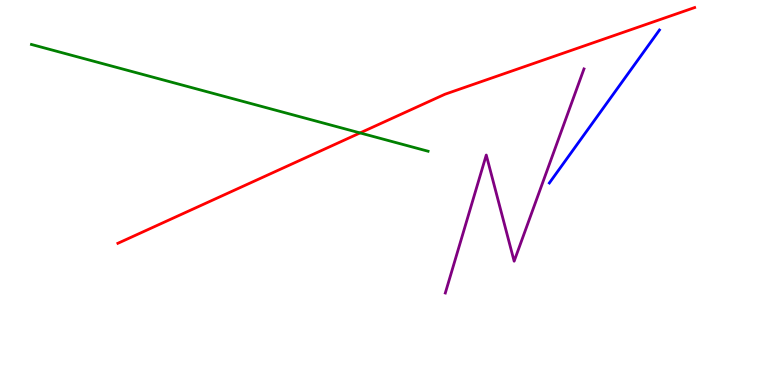[{'lines': ['blue', 'red'], 'intersections': []}, {'lines': ['green', 'red'], 'intersections': [{'x': 4.65, 'y': 6.55}]}, {'lines': ['purple', 'red'], 'intersections': []}, {'lines': ['blue', 'green'], 'intersections': []}, {'lines': ['blue', 'purple'], 'intersections': []}, {'lines': ['green', 'purple'], 'intersections': []}]